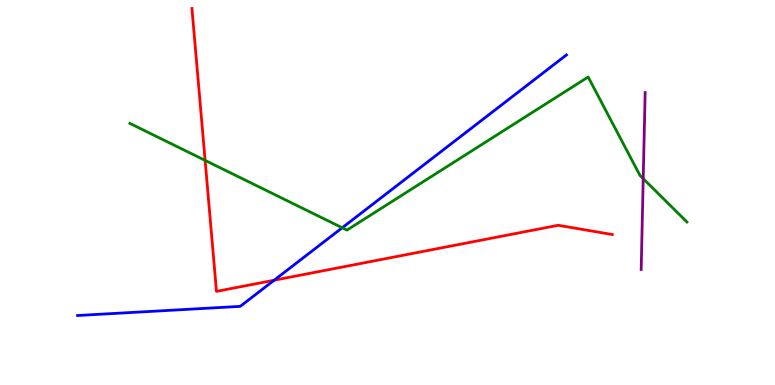[{'lines': ['blue', 'red'], 'intersections': [{'x': 3.54, 'y': 2.72}]}, {'lines': ['green', 'red'], 'intersections': [{'x': 2.65, 'y': 5.83}]}, {'lines': ['purple', 'red'], 'intersections': []}, {'lines': ['blue', 'green'], 'intersections': [{'x': 4.42, 'y': 4.08}]}, {'lines': ['blue', 'purple'], 'intersections': []}, {'lines': ['green', 'purple'], 'intersections': [{'x': 8.3, 'y': 5.36}]}]